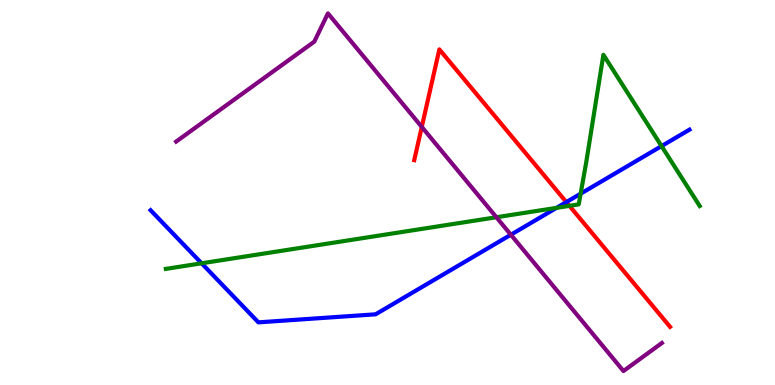[{'lines': ['blue', 'red'], 'intersections': [{'x': 7.31, 'y': 4.75}]}, {'lines': ['green', 'red'], 'intersections': [{'x': 7.35, 'y': 4.65}]}, {'lines': ['purple', 'red'], 'intersections': [{'x': 5.44, 'y': 6.7}]}, {'lines': ['blue', 'green'], 'intersections': [{'x': 2.6, 'y': 3.16}, {'x': 7.18, 'y': 4.6}, {'x': 7.49, 'y': 4.97}, {'x': 8.54, 'y': 6.21}]}, {'lines': ['blue', 'purple'], 'intersections': [{'x': 6.59, 'y': 3.9}]}, {'lines': ['green', 'purple'], 'intersections': [{'x': 6.41, 'y': 4.36}]}]